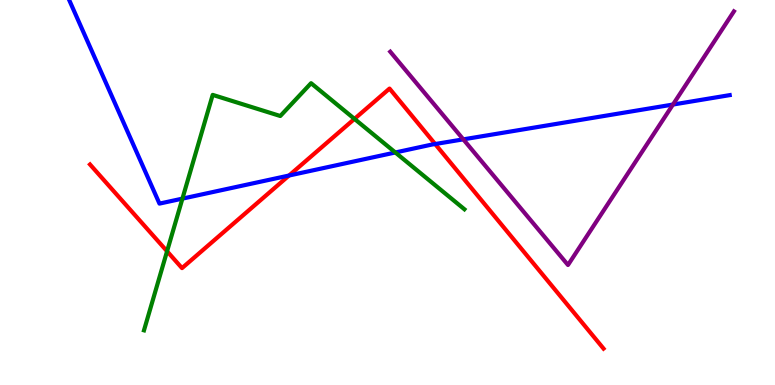[{'lines': ['blue', 'red'], 'intersections': [{'x': 3.73, 'y': 5.44}, {'x': 5.61, 'y': 6.26}]}, {'lines': ['green', 'red'], 'intersections': [{'x': 2.16, 'y': 3.47}, {'x': 4.57, 'y': 6.91}]}, {'lines': ['purple', 'red'], 'intersections': []}, {'lines': ['blue', 'green'], 'intersections': [{'x': 2.35, 'y': 4.84}, {'x': 5.1, 'y': 6.04}]}, {'lines': ['blue', 'purple'], 'intersections': [{'x': 5.98, 'y': 6.38}, {'x': 8.68, 'y': 7.28}]}, {'lines': ['green', 'purple'], 'intersections': []}]